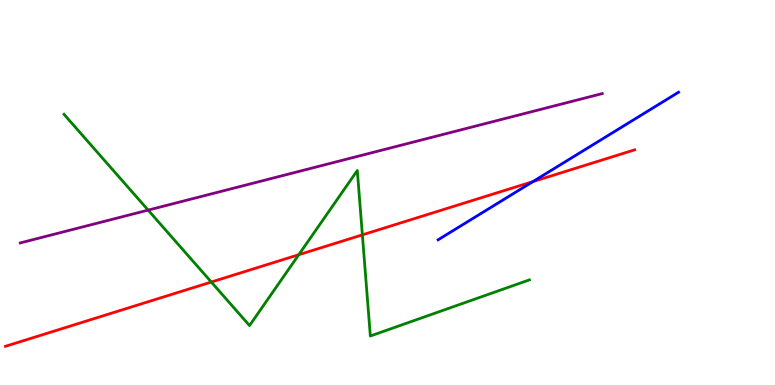[{'lines': ['blue', 'red'], 'intersections': [{'x': 6.88, 'y': 5.28}]}, {'lines': ['green', 'red'], 'intersections': [{'x': 2.73, 'y': 2.67}, {'x': 3.86, 'y': 3.38}, {'x': 4.68, 'y': 3.9}]}, {'lines': ['purple', 'red'], 'intersections': []}, {'lines': ['blue', 'green'], 'intersections': []}, {'lines': ['blue', 'purple'], 'intersections': []}, {'lines': ['green', 'purple'], 'intersections': [{'x': 1.91, 'y': 4.54}]}]